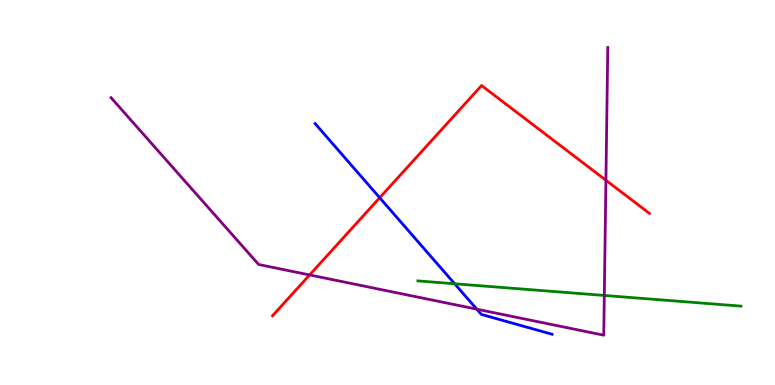[{'lines': ['blue', 'red'], 'intersections': [{'x': 4.9, 'y': 4.86}]}, {'lines': ['green', 'red'], 'intersections': []}, {'lines': ['purple', 'red'], 'intersections': [{'x': 4.0, 'y': 2.86}, {'x': 7.82, 'y': 5.32}]}, {'lines': ['blue', 'green'], 'intersections': [{'x': 5.87, 'y': 2.63}]}, {'lines': ['blue', 'purple'], 'intersections': [{'x': 6.15, 'y': 1.97}]}, {'lines': ['green', 'purple'], 'intersections': [{'x': 7.8, 'y': 2.33}]}]